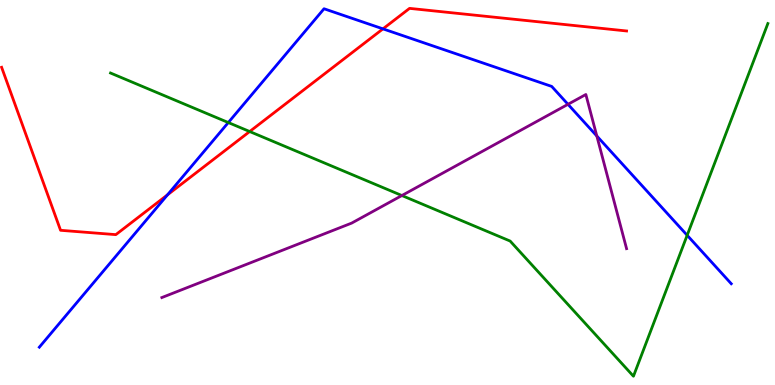[{'lines': ['blue', 'red'], 'intersections': [{'x': 2.16, 'y': 4.94}, {'x': 4.94, 'y': 9.25}]}, {'lines': ['green', 'red'], 'intersections': [{'x': 3.22, 'y': 6.58}]}, {'lines': ['purple', 'red'], 'intersections': []}, {'lines': ['blue', 'green'], 'intersections': [{'x': 2.95, 'y': 6.82}, {'x': 8.87, 'y': 3.89}]}, {'lines': ['blue', 'purple'], 'intersections': [{'x': 7.33, 'y': 7.29}, {'x': 7.7, 'y': 6.47}]}, {'lines': ['green', 'purple'], 'intersections': [{'x': 5.19, 'y': 4.92}]}]